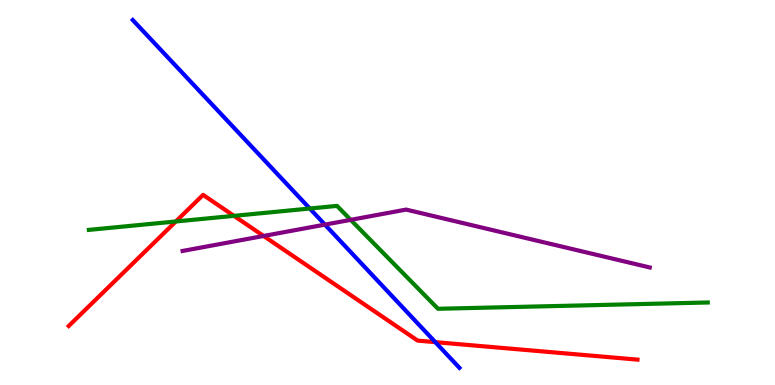[{'lines': ['blue', 'red'], 'intersections': [{'x': 5.62, 'y': 1.11}]}, {'lines': ['green', 'red'], 'intersections': [{'x': 2.27, 'y': 4.25}, {'x': 3.02, 'y': 4.39}]}, {'lines': ['purple', 'red'], 'intersections': [{'x': 3.4, 'y': 3.87}]}, {'lines': ['blue', 'green'], 'intersections': [{'x': 4.0, 'y': 4.58}]}, {'lines': ['blue', 'purple'], 'intersections': [{'x': 4.19, 'y': 4.17}]}, {'lines': ['green', 'purple'], 'intersections': [{'x': 4.53, 'y': 4.29}]}]